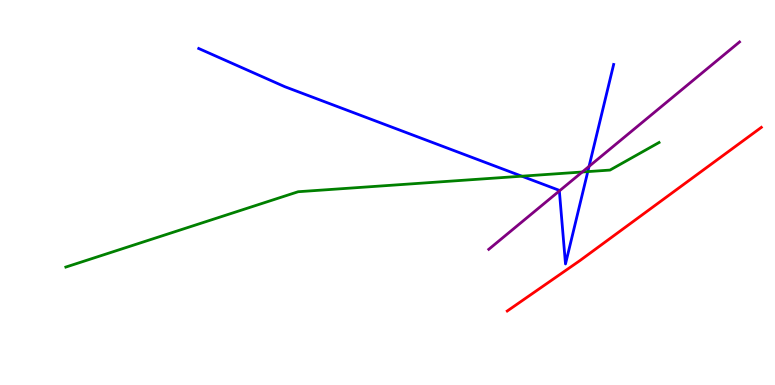[{'lines': ['blue', 'red'], 'intersections': []}, {'lines': ['green', 'red'], 'intersections': []}, {'lines': ['purple', 'red'], 'intersections': []}, {'lines': ['blue', 'green'], 'intersections': [{'x': 6.73, 'y': 5.42}, {'x': 7.58, 'y': 5.54}]}, {'lines': ['blue', 'purple'], 'intersections': [{'x': 7.22, 'y': 5.04}, {'x': 7.6, 'y': 5.68}]}, {'lines': ['green', 'purple'], 'intersections': [{'x': 7.51, 'y': 5.53}]}]